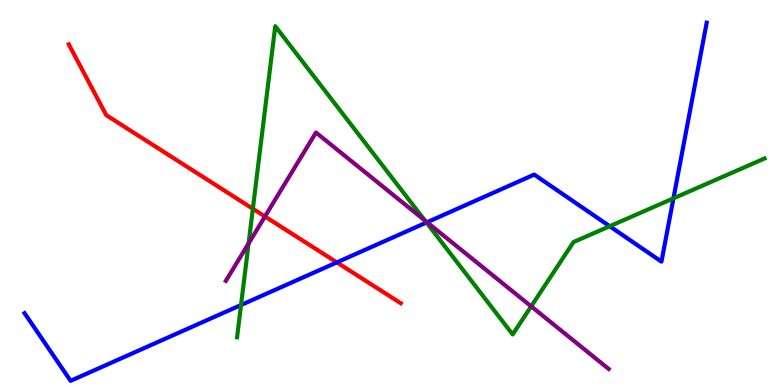[{'lines': ['blue', 'red'], 'intersections': [{'x': 4.35, 'y': 3.18}]}, {'lines': ['green', 'red'], 'intersections': [{'x': 3.26, 'y': 4.58}]}, {'lines': ['purple', 'red'], 'intersections': [{'x': 3.42, 'y': 4.38}]}, {'lines': ['blue', 'green'], 'intersections': [{'x': 3.11, 'y': 2.08}, {'x': 5.5, 'y': 4.22}, {'x': 7.87, 'y': 4.12}, {'x': 8.69, 'y': 4.85}]}, {'lines': ['blue', 'purple'], 'intersections': [{'x': 5.51, 'y': 4.23}]}, {'lines': ['green', 'purple'], 'intersections': [{'x': 3.21, 'y': 3.68}, {'x': 5.48, 'y': 4.27}, {'x': 6.85, 'y': 2.04}]}]